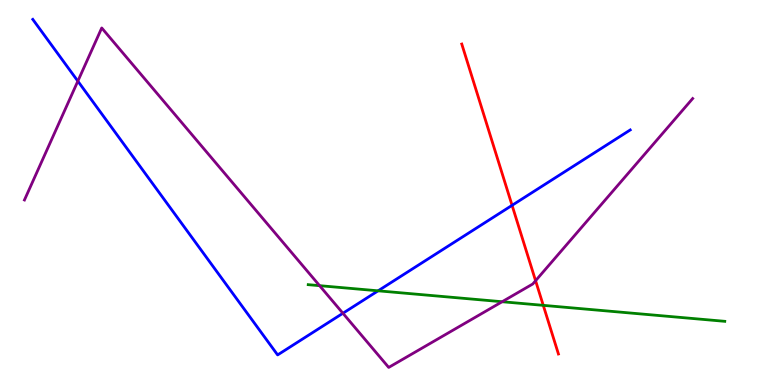[{'lines': ['blue', 'red'], 'intersections': [{'x': 6.61, 'y': 4.67}]}, {'lines': ['green', 'red'], 'intersections': [{'x': 7.01, 'y': 2.07}]}, {'lines': ['purple', 'red'], 'intersections': [{'x': 6.91, 'y': 2.71}]}, {'lines': ['blue', 'green'], 'intersections': [{'x': 4.88, 'y': 2.45}]}, {'lines': ['blue', 'purple'], 'intersections': [{'x': 1.0, 'y': 7.89}, {'x': 4.42, 'y': 1.86}]}, {'lines': ['green', 'purple'], 'intersections': [{'x': 4.12, 'y': 2.58}, {'x': 6.48, 'y': 2.16}]}]